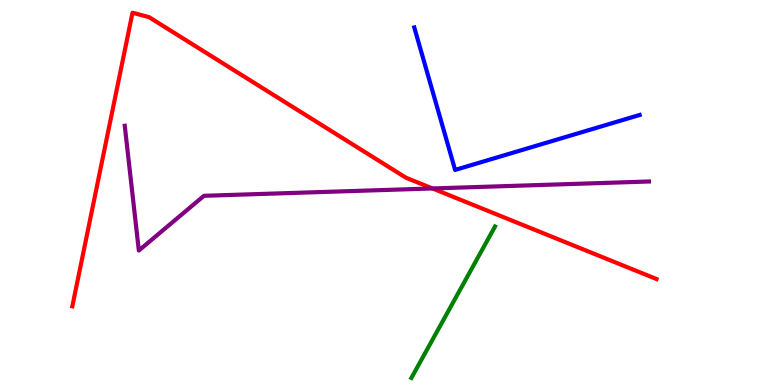[{'lines': ['blue', 'red'], 'intersections': []}, {'lines': ['green', 'red'], 'intersections': []}, {'lines': ['purple', 'red'], 'intersections': [{'x': 5.58, 'y': 5.11}]}, {'lines': ['blue', 'green'], 'intersections': []}, {'lines': ['blue', 'purple'], 'intersections': []}, {'lines': ['green', 'purple'], 'intersections': []}]